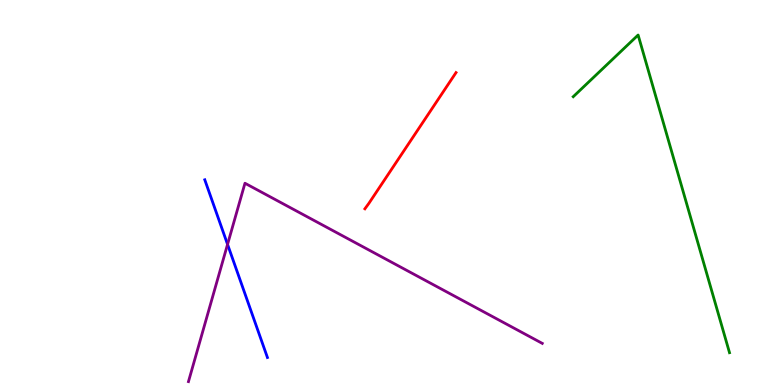[{'lines': ['blue', 'red'], 'intersections': []}, {'lines': ['green', 'red'], 'intersections': []}, {'lines': ['purple', 'red'], 'intersections': []}, {'lines': ['blue', 'green'], 'intersections': []}, {'lines': ['blue', 'purple'], 'intersections': [{'x': 2.94, 'y': 3.65}]}, {'lines': ['green', 'purple'], 'intersections': []}]